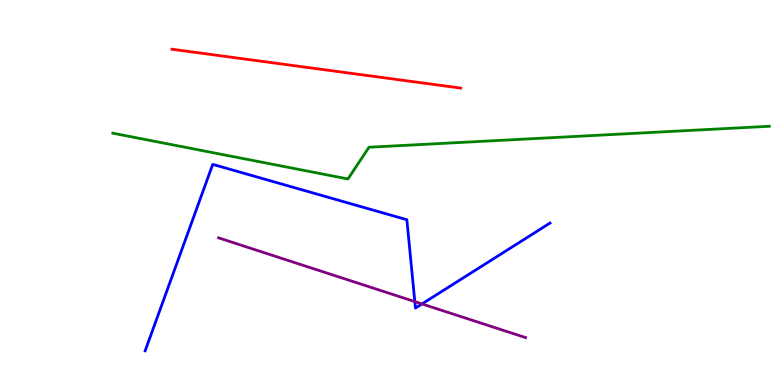[{'lines': ['blue', 'red'], 'intersections': []}, {'lines': ['green', 'red'], 'intersections': []}, {'lines': ['purple', 'red'], 'intersections': []}, {'lines': ['blue', 'green'], 'intersections': []}, {'lines': ['blue', 'purple'], 'intersections': [{'x': 5.35, 'y': 2.17}, {'x': 5.45, 'y': 2.11}]}, {'lines': ['green', 'purple'], 'intersections': []}]